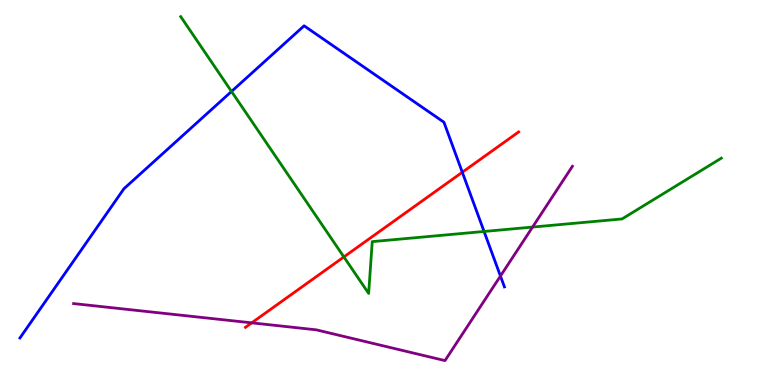[{'lines': ['blue', 'red'], 'intersections': [{'x': 5.97, 'y': 5.53}]}, {'lines': ['green', 'red'], 'intersections': [{'x': 4.44, 'y': 3.33}]}, {'lines': ['purple', 'red'], 'intersections': [{'x': 3.25, 'y': 1.61}]}, {'lines': ['blue', 'green'], 'intersections': [{'x': 2.99, 'y': 7.62}, {'x': 6.25, 'y': 3.99}]}, {'lines': ['blue', 'purple'], 'intersections': [{'x': 6.46, 'y': 2.83}]}, {'lines': ['green', 'purple'], 'intersections': [{'x': 6.87, 'y': 4.1}]}]